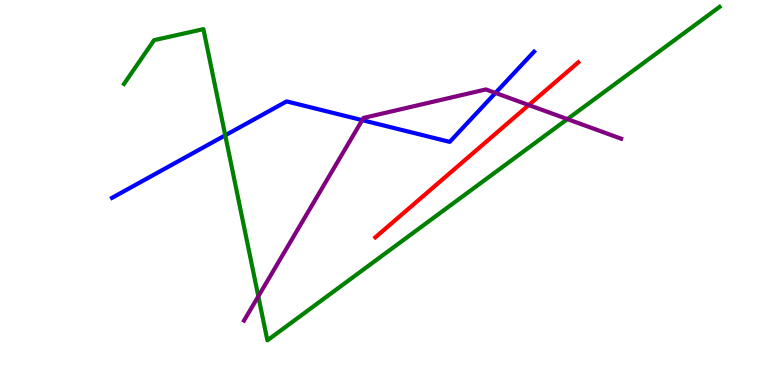[{'lines': ['blue', 'red'], 'intersections': []}, {'lines': ['green', 'red'], 'intersections': []}, {'lines': ['purple', 'red'], 'intersections': [{'x': 6.82, 'y': 7.27}]}, {'lines': ['blue', 'green'], 'intersections': [{'x': 2.91, 'y': 6.49}]}, {'lines': ['blue', 'purple'], 'intersections': [{'x': 4.67, 'y': 6.88}, {'x': 6.39, 'y': 7.59}]}, {'lines': ['green', 'purple'], 'intersections': [{'x': 3.33, 'y': 2.3}, {'x': 7.32, 'y': 6.91}]}]